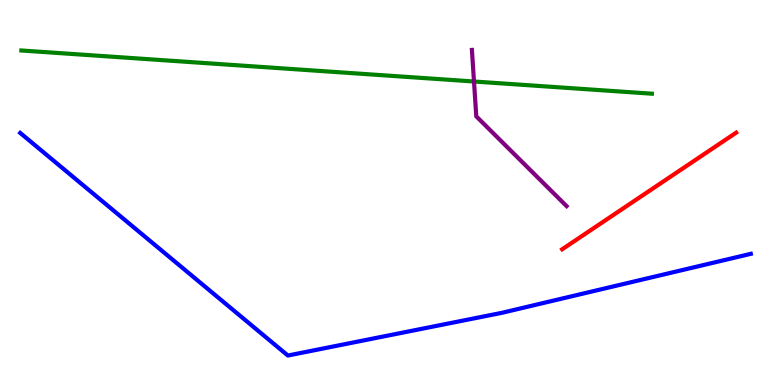[{'lines': ['blue', 'red'], 'intersections': []}, {'lines': ['green', 'red'], 'intersections': []}, {'lines': ['purple', 'red'], 'intersections': []}, {'lines': ['blue', 'green'], 'intersections': []}, {'lines': ['blue', 'purple'], 'intersections': []}, {'lines': ['green', 'purple'], 'intersections': [{'x': 6.12, 'y': 7.88}]}]